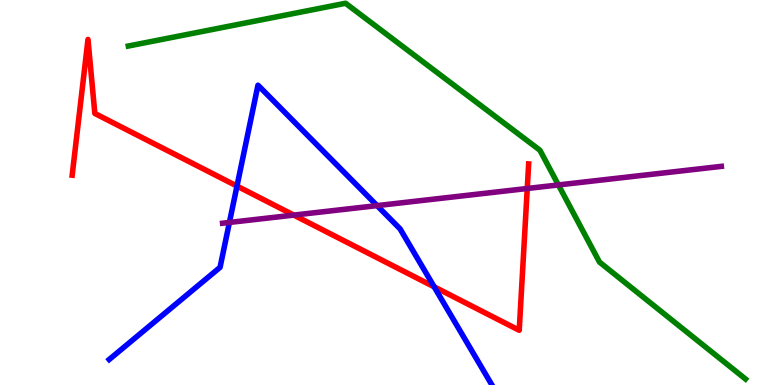[{'lines': ['blue', 'red'], 'intersections': [{'x': 3.06, 'y': 5.17}, {'x': 5.6, 'y': 2.55}]}, {'lines': ['green', 'red'], 'intersections': []}, {'lines': ['purple', 'red'], 'intersections': [{'x': 3.79, 'y': 4.41}, {'x': 6.8, 'y': 5.1}]}, {'lines': ['blue', 'green'], 'intersections': []}, {'lines': ['blue', 'purple'], 'intersections': [{'x': 2.96, 'y': 4.22}, {'x': 4.87, 'y': 4.66}]}, {'lines': ['green', 'purple'], 'intersections': [{'x': 7.21, 'y': 5.2}]}]